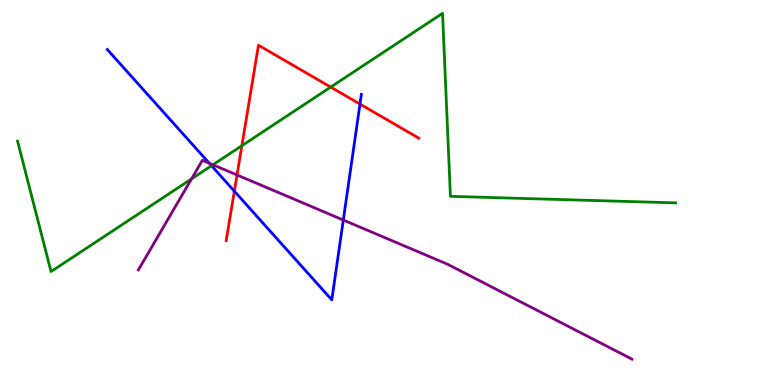[{'lines': ['blue', 'red'], 'intersections': [{'x': 3.02, 'y': 5.03}, {'x': 4.65, 'y': 7.3}]}, {'lines': ['green', 'red'], 'intersections': [{'x': 3.12, 'y': 6.22}, {'x': 4.27, 'y': 7.74}]}, {'lines': ['purple', 'red'], 'intersections': [{'x': 3.06, 'y': 5.46}]}, {'lines': ['blue', 'green'], 'intersections': [{'x': 2.73, 'y': 5.7}]}, {'lines': ['blue', 'purple'], 'intersections': [{'x': 2.7, 'y': 5.76}, {'x': 4.43, 'y': 4.28}]}, {'lines': ['green', 'purple'], 'intersections': [{'x': 2.47, 'y': 5.35}, {'x': 2.75, 'y': 5.72}]}]